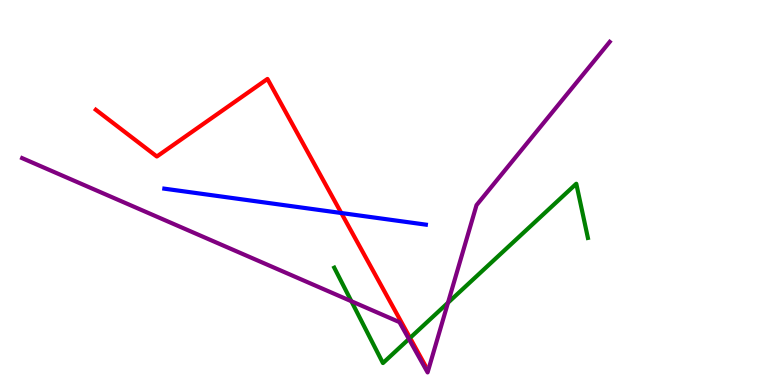[{'lines': ['blue', 'red'], 'intersections': [{'x': 4.4, 'y': 4.47}]}, {'lines': ['green', 'red'], 'intersections': [{'x': 5.29, 'y': 1.22}]}, {'lines': ['purple', 'red'], 'intersections': []}, {'lines': ['blue', 'green'], 'intersections': []}, {'lines': ['blue', 'purple'], 'intersections': []}, {'lines': ['green', 'purple'], 'intersections': [{'x': 4.53, 'y': 2.18}, {'x': 5.28, 'y': 1.19}, {'x': 5.78, 'y': 2.14}]}]